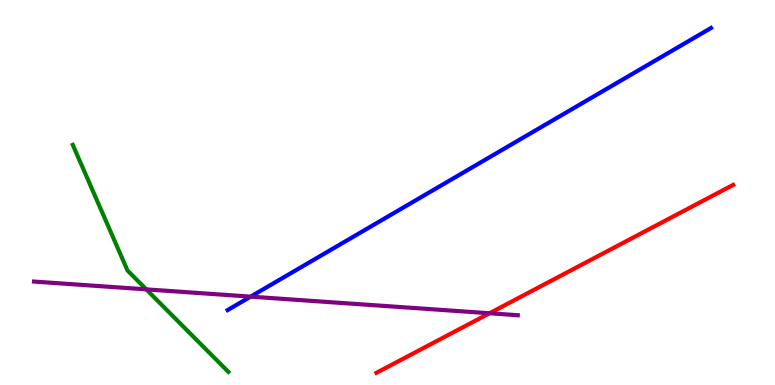[{'lines': ['blue', 'red'], 'intersections': []}, {'lines': ['green', 'red'], 'intersections': []}, {'lines': ['purple', 'red'], 'intersections': [{'x': 6.32, 'y': 1.86}]}, {'lines': ['blue', 'green'], 'intersections': []}, {'lines': ['blue', 'purple'], 'intersections': [{'x': 3.23, 'y': 2.3}]}, {'lines': ['green', 'purple'], 'intersections': [{'x': 1.89, 'y': 2.48}]}]